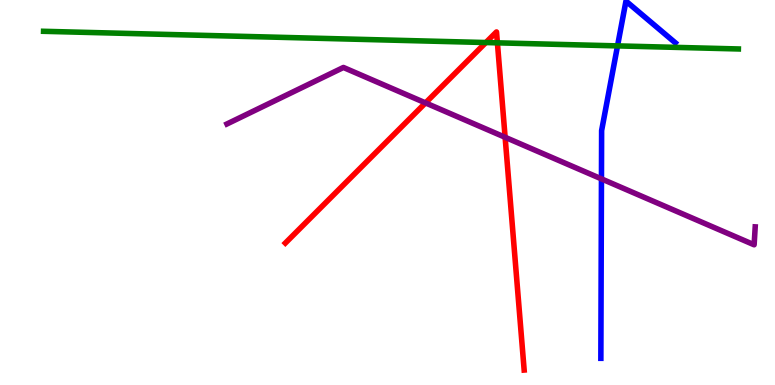[{'lines': ['blue', 'red'], 'intersections': []}, {'lines': ['green', 'red'], 'intersections': [{'x': 6.27, 'y': 8.89}, {'x': 6.42, 'y': 8.89}]}, {'lines': ['purple', 'red'], 'intersections': [{'x': 5.49, 'y': 7.33}, {'x': 6.52, 'y': 6.43}]}, {'lines': ['blue', 'green'], 'intersections': [{'x': 7.97, 'y': 8.81}]}, {'lines': ['blue', 'purple'], 'intersections': [{'x': 7.76, 'y': 5.35}]}, {'lines': ['green', 'purple'], 'intersections': []}]